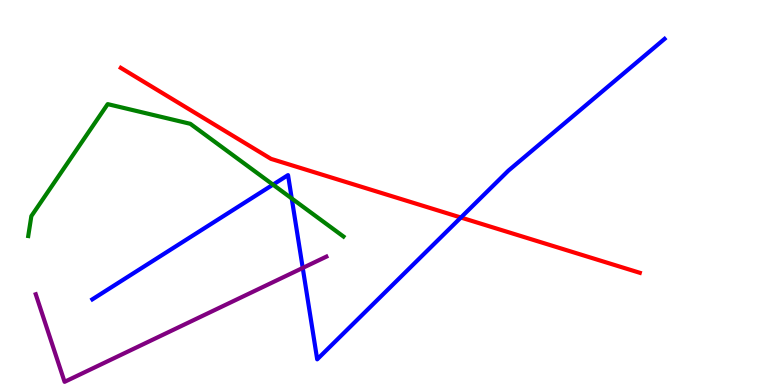[{'lines': ['blue', 'red'], 'intersections': [{'x': 5.95, 'y': 4.35}]}, {'lines': ['green', 'red'], 'intersections': []}, {'lines': ['purple', 'red'], 'intersections': []}, {'lines': ['blue', 'green'], 'intersections': [{'x': 3.52, 'y': 5.2}, {'x': 3.76, 'y': 4.85}]}, {'lines': ['blue', 'purple'], 'intersections': [{'x': 3.91, 'y': 3.04}]}, {'lines': ['green', 'purple'], 'intersections': []}]